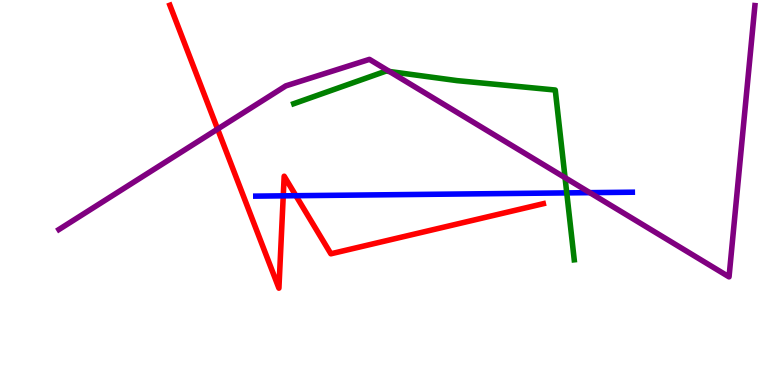[{'lines': ['blue', 'red'], 'intersections': [{'x': 3.65, 'y': 4.91}, {'x': 3.82, 'y': 4.92}]}, {'lines': ['green', 'red'], 'intersections': []}, {'lines': ['purple', 'red'], 'intersections': [{'x': 2.81, 'y': 6.65}]}, {'lines': ['blue', 'green'], 'intersections': [{'x': 7.31, 'y': 4.99}]}, {'lines': ['blue', 'purple'], 'intersections': [{'x': 7.61, 'y': 5.0}]}, {'lines': ['green', 'purple'], 'intersections': [{'x': 5.03, 'y': 8.14}, {'x': 7.29, 'y': 5.38}]}]